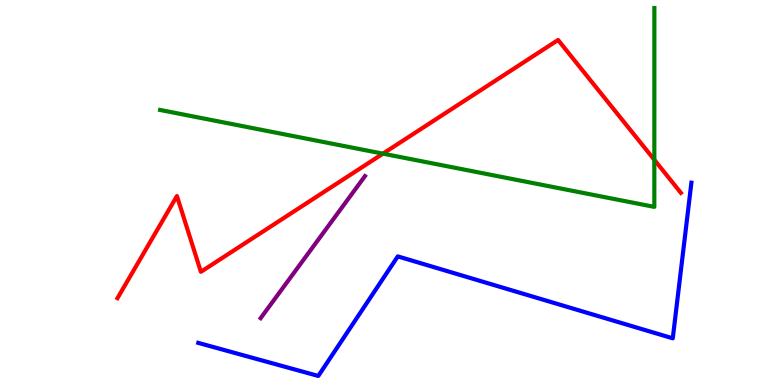[{'lines': ['blue', 'red'], 'intersections': []}, {'lines': ['green', 'red'], 'intersections': [{'x': 4.94, 'y': 6.01}, {'x': 8.44, 'y': 5.85}]}, {'lines': ['purple', 'red'], 'intersections': []}, {'lines': ['blue', 'green'], 'intersections': []}, {'lines': ['blue', 'purple'], 'intersections': []}, {'lines': ['green', 'purple'], 'intersections': []}]